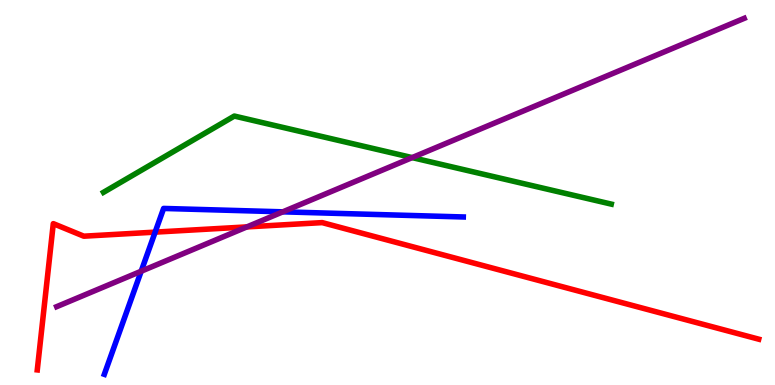[{'lines': ['blue', 'red'], 'intersections': [{'x': 2.0, 'y': 3.97}]}, {'lines': ['green', 'red'], 'intersections': []}, {'lines': ['purple', 'red'], 'intersections': [{'x': 3.19, 'y': 4.11}]}, {'lines': ['blue', 'green'], 'intersections': []}, {'lines': ['blue', 'purple'], 'intersections': [{'x': 1.82, 'y': 2.95}, {'x': 3.65, 'y': 4.5}]}, {'lines': ['green', 'purple'], 'intersections': [{'x': 5.32, 'y': 5.91}]}]